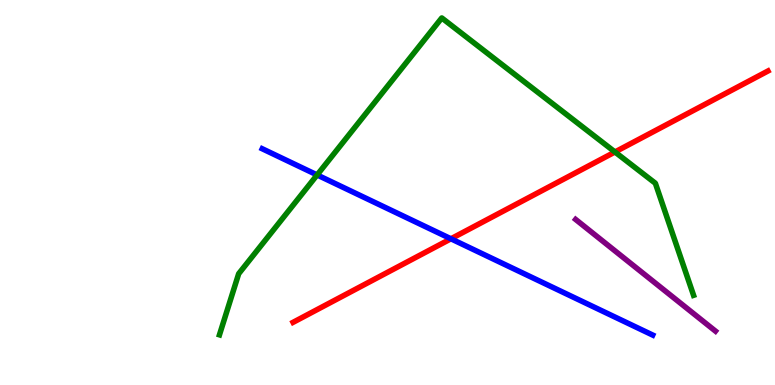[{'lines': ['blue', 'red'], 'intersections': [{'x': 5.82, 'y': 3.8}]}, {'lines': ['green', 'red'], 'intersections': [{'x': 7.94, 'y': 6.05}]}, {'lines': ['purple', 'red'], 'intersections': []}, {'lines': ['blue', 'green'], 'intersections': [{'x': 4.09, 'y': 5.46}]}, {'lines': ['blue', 'purple'], 'intersections': []}, {'lines': ['green', 'purple'], 'intersections': []}]